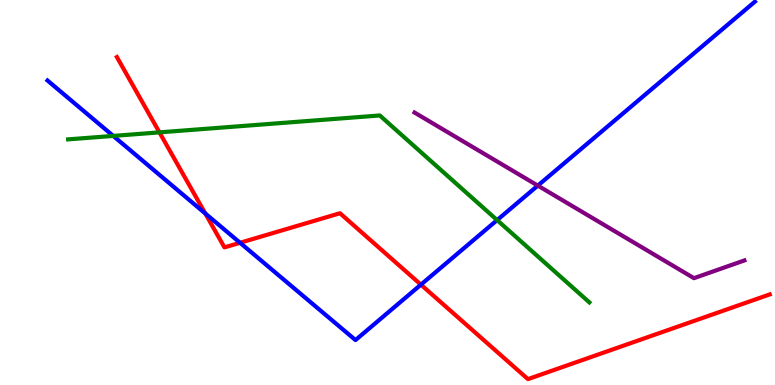[{'lines': ['blue', 'red'], 'intersections': [{'x': 2.65, 'y': 4.46}, {'x': 3.1, 'y': 3.69}, {'x': 5.43, 'y': 2.61}]}, {'lines': ['green', 'red'], 'intersections': [{'x': 2.06, 'y': 6.56}]}, {'lines': ['purple', 'red'], 'intersections': []}, {'lines': ['blue', 'green'], 'intersections': [{'x': 1.46, 'y': 6.47}, {'x': 6.41, 'y': 4.28}]}, {'lines': ['blue', 'purple'], 'intersections': [{'x': 6.94, 'y': 5.18}]}, {'lines': ['green', 'purple'], 'intersections': []}]